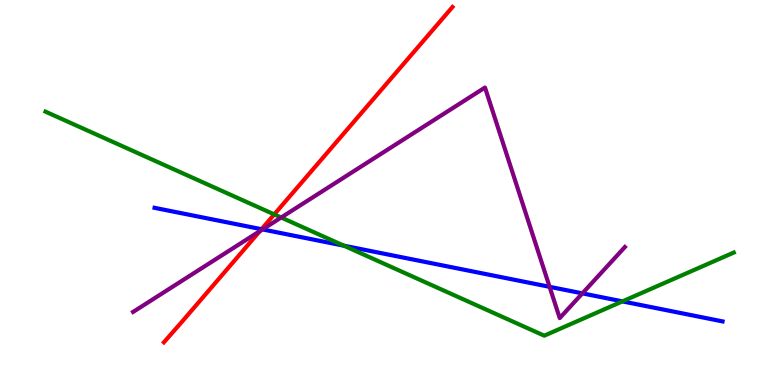[{'lines': ['blue', 'red'], 'intersections': [{'x': 3.37, 'y': 4.05}]}, {'lines': ['green', 'red'], 'intersections': [{'x': 3.54, 'y': 4.43}]}, {'lines': ['purple', 'red'], 'intersections': [{'x': 3.35, 'y': 4.0}]}, {'lines': ['blue', 'green'], 'intersections': [{'x': 4.44, 'y': 3.62}, {'x': 8.03, 'y': 2.17}]}, {'lines': ['blue', 'purple'], 'intersections': [{'x': 3.39, 'y': 4.04}, {'x': 7.09, 'y': 2.55}, {'x': 7.51, 'y': 2.38}]}, {'lines': ['green', 'purple'], 'intersections': [{'x': 3.63, 'y': 4.35}]}]